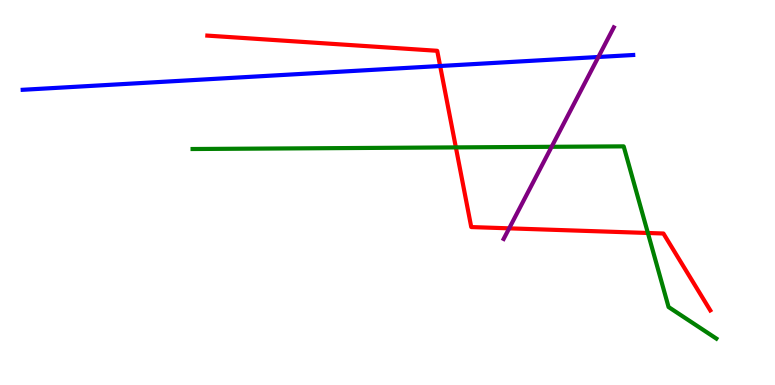[{'lines': ['blue', 'red'], 'intersections': [{'x': 5.68, 'y': 8.29}]}, {'lines': ['green', 'red'], 'intersections': [{'x': 5.88, 'y': 6.17}, {'x': 8.36, 'y': 3.95}]}, {'lines': ['purple', 'red'], 'intersections': [{'x': 6.57, 'y': 4.07}]}, {'lines': ['blue', 'green'], 'intersections': []}, {'lines': ['blue', 'purple'], 'intersections': [{'x': 7.72, 'y': 8.52}]}, {'lines': ['green', 'purple'], 'intersections': [{'x': 7.12, 'y': 6.19}]}]